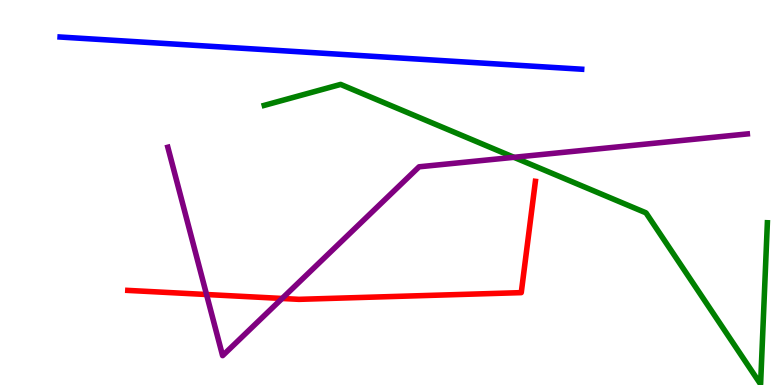[{'lines': ['blue', 'red'], 'intersections': []}, {'lines': ['green', 'red'], 'intersections': []}, {'lines': ['purple', 'red'], 'intersections': [{'x': 2.66, 'y': 2.35}, {'x': 3.64, 'y': 2.25}]}, {'lines': ['blue', 'green'], 'intersections': []}, {'lines': ['blue', 'purple'], 'intersections': []}, {'lines': ['green', 'purple'], 'intersections': [{'x': 6.63, 'y': 5.91}]}]